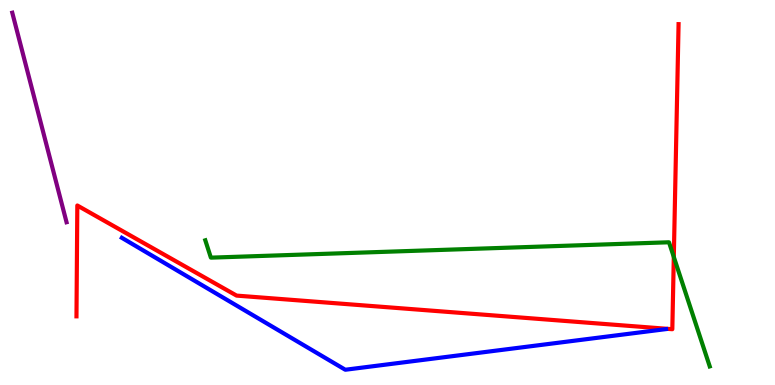[{'lines': ['blue', 'red'], 'intersections': []}, {'lines': ['green', 'red'], 'intersections': [{'x': 8.69, 'y': 3.33}]}, {'lines': ['purple', 'red'], 'intersections': []}, {'lines': ['blue', 'green'], 'intersections': []}, {'lines': ['blue', 'purple'], 'intersections': []}, {'lines': ['green', 'purple'], 'intersections': []}]